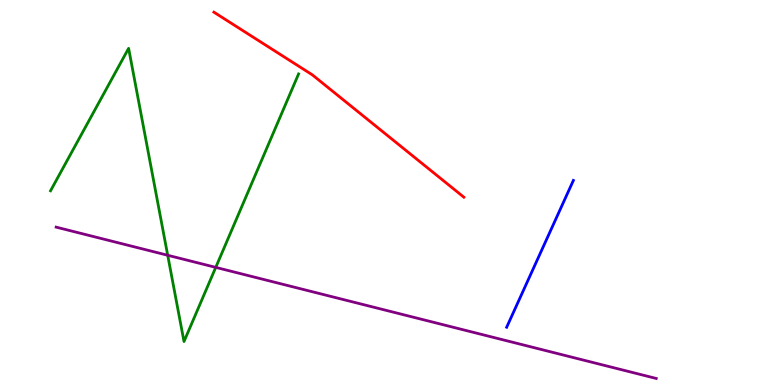[{'lines': ['blue', 'red'], 'intersections': []}, {'lines': ['green', 'red'], 'intersections': []}, {'lines': ['purple', 'red'], 'intersections': []}, {'lines': ['blue', 'green'], 'intersections': []}, {'lines': ['blue', 'purple'], 'intersections': []}, {'lines': ['green', 'purple'], 'intersections': [{'x': 2.16, 'y': 3.37}, {'x': 2.78, 'y': 3.06}]}]